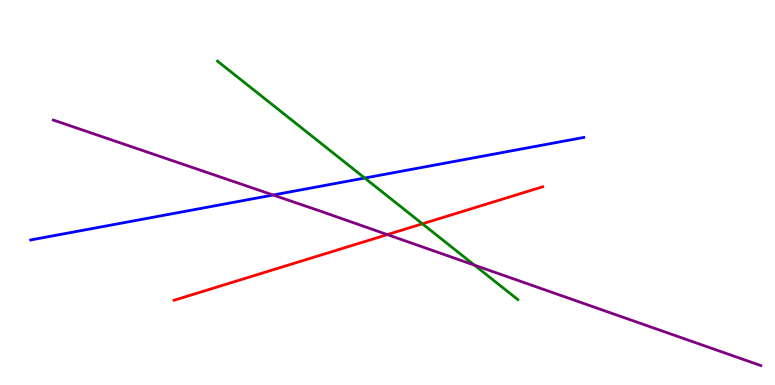[{'lines': ['blue', 'red'], 'intersections': []}, {'lines': ['green', 'red'], 'intersections': [{'x': 5.45, 'y': 4.19}]}, {'lines': ['purple', 'red'], 'intersections': [{'x': 5.0, 'y': 3.91}]}, {'lines': ['blue', 'green'], 'intersections': [{'x': 4.71, 'y': 5.38}]}, {'lines': ['blue', 'purple'], 'intersections': [{'x': 3.52, 'y': 4.93}]}, {'lines': ['green', 'purple'], 'intersections': [{'x': 6.12, 'y': 3.11}]}]